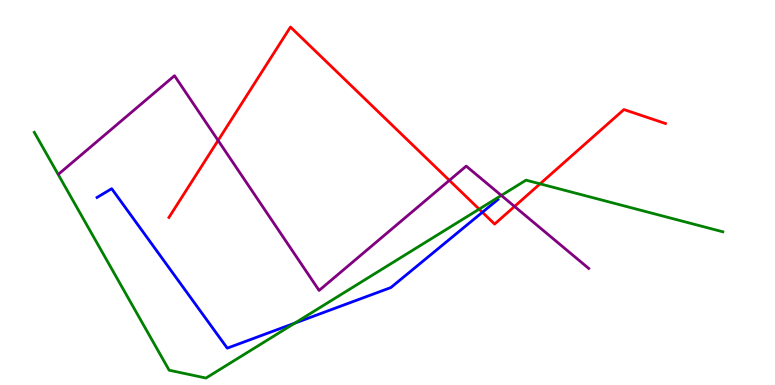[{'lines': ['blue', 'red'], 'intersections': [{'x': 6.22, 'y': 4.49}]}, {'lines': ['green', 'red'], 'intersections': [{'x': 6.18, 'y': 4.57}, {'x': 6.97, 'y': 5.23}]}, {'lines': ['purple', 'red'], 'intersections': [{'x': 2.81, 'y': 6.35}, {'x': 5.8, 'y': 5.32}, {'x': 6.64, 'y': 4.64}]}, {'lines': ['blue', 'green'], 'intersections': [{'x': 3.8, 'y': 1.61}]}, {'lines': ['blue', 'purple'], 'intersections': []}, {'lines': ['green', 'purple'], 'intersections': [{'x': 6.47, 'y': 4.92}]}]